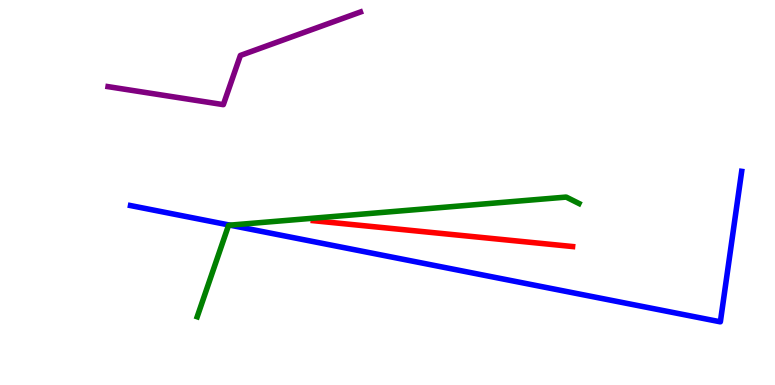[{'lines': ['blue', 'red'], 'intersections': []}, {'lines': ['green', 'red'], 'intersections': []}, {'lines': ['purple', 'red'], 'intersections': []}, {'lines': ['blue', 'green'], 'intersections': [{'x': 2.97, 'y': 4.15}]}, {'lines': ['blue', 'purple'], 'intersections': []}, {'lines': ['green', 'purple'], 'intersections': []}]